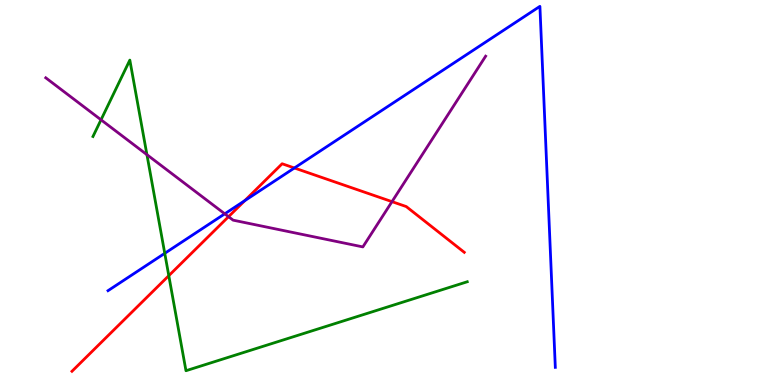[{'lines': ['blue', 'red'], 'intersections': [{'x': 3.16, 'y': 4.79}, {'x': 3.8, 'y': 5.64}]}, {'lines': ['green', 'red'], 'intersections': [{'x': 2.18, 'y': 2.84}]}, {'lines': ['purple', 'red'], 'intersections': [{'x': 2.95, 'y': 4.37}, {'x': 5.06, 'y': 4.76}]}, {'lines': ['blue', 'green'], 'intersections': [{'x': 2.13, 'y': 3.42}]}, {'lines': ['blue', 'purple'], 'intersections': [{'x': 2.9, 'y': 4.45}]}, {'lines': ['green', 'purple'], 'intersections': [{'x': 1.3, 'y': 6.89}, {'x': 1.9, 'y': 5.98}]}]